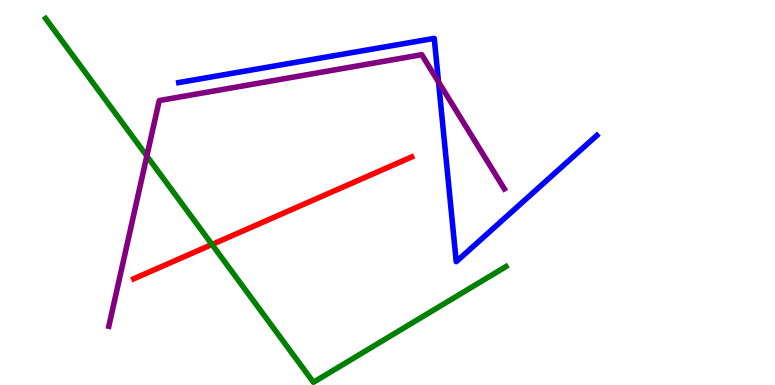[{'lines': ['blue', 'red'], 'intersections': []}, {'lines': ['green', 'red'], 'intersections': [{'x': 2.74, 'y': 3.65}]}, {'lines': ['purple', 'red'], 'intersections': []}, {'lines': ['blue', 'green'], 'intersections': []}, {'lines': ['blue', 'purple'], 'intersections': [{'x': 5.66, 'y': 7.87}]}, {'lines': ['green', 'purple'], 'intersections': [{'x': 1.89, 'y': 5.95}]}]